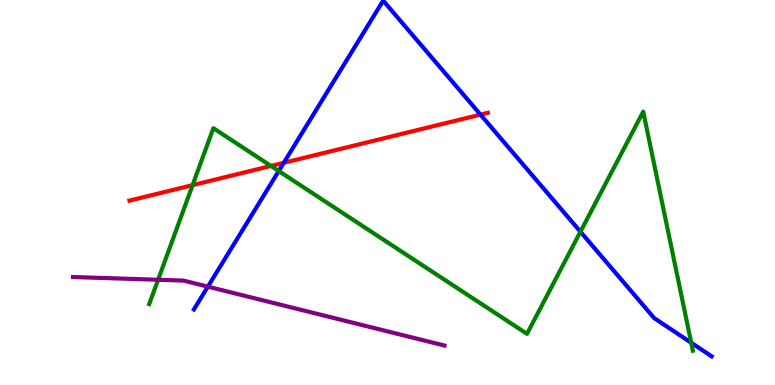[{'lines': ['blue', 'red'], 'intersections': [{'x': 3.66, 'y': 5.77}, {'x': 6.2, 'y': 7.02}]}, {'lines': ['green', 'red'], 'intersections': [{'x': 2.49, 'y': 5.19}, {'x': 3.5, 'y': 5.69}]}, {'lines': ['purple', 'red'], 'intersections': []}, {'lines': ['blue', 'green'], 'intersections': [{'x': 3.6, 'y': 5.56}, {'x': 7.49, 'y': 3.98}, {'x': 8.92, 'y': 1.1}]}, {'lines': ['blue', 'purple'], 'intersections': [{'x': 2.68, 'y': 2.55}]}, {'lines': ['green', 'purple'], 'intersections': [{'x': 2.04, 'y': 2.73}]}]